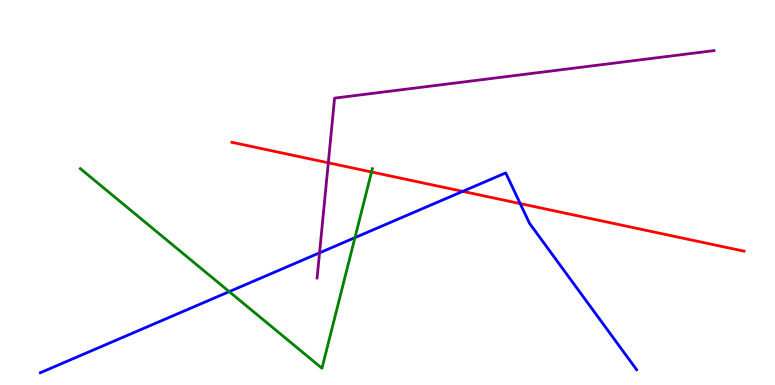[{'lines': ['blue', 'red'], 'intersections': [{'x': 5.97, 'y': 5.03}, {'x': 6.71, 'y': 4.71}]}, {'lines': ['green', 'red'], 'intersections': [{'x': 4.79, 'y': 5.53}]}, {'lines': ['purple', 'red'], 'intersections': [{'x': 4.24, 'y': 5.77}]}, {'lines': ['blue', 'green'], 'intersections': [{'x': 2.96, 'y': 2.43}, {'x': 4.58, 'y': 3.83}]}, {'lines': ['blue', 'purple'], 'intersections': [{'x': 4.12, 'y': 3.43}]}, {'lines': ['green', 'purple'], 'intersections': []}]